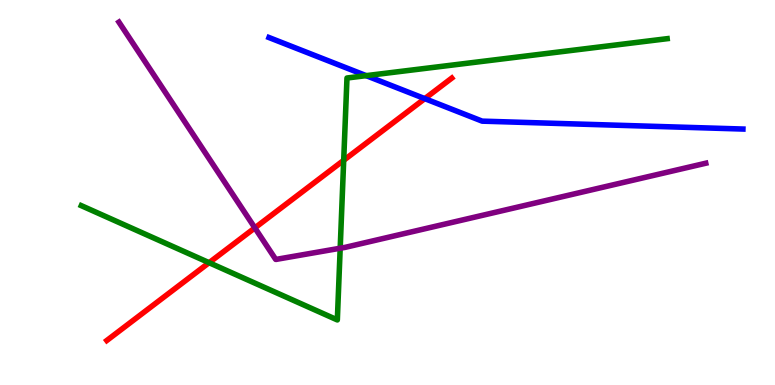[{'lines': ['blue', 'red'], 'intersections': [{'x': 5.48, 'y': 7.44}]}, {'lines': ['green', 'red'], 'intersections': [{'x': 2.7, 'y': 3.18}, {'x': 4.43, 'y': 5.84}]}, {'lines': ['purple', 'red'], 'intersections': [{'x': 3.29, 'y': 4.08}]}, {'lines': ['blue', 'green'], 'intersections': [{'x': 4.72, 'y': 8.04}]}, {'lines': ['blue', 'purple'], 'intersections': []}, {'lines': ['green', 'purple'], 'intersections': [{'x': 4.39, 'y': 3.55}]}]